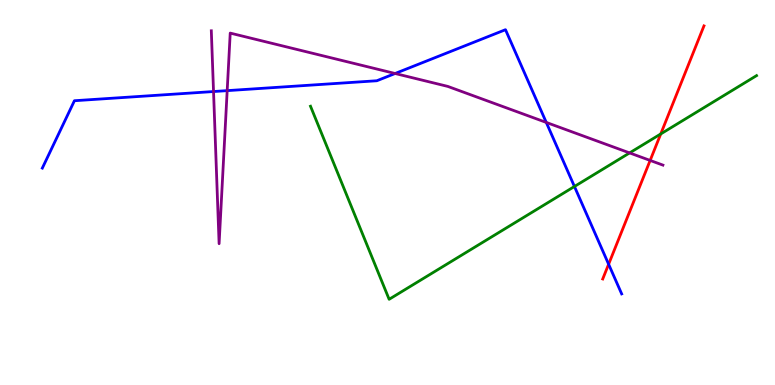[{'lines': ['blue', 'red'], 'intersections': [{'x': 7.85, 'y': 3.14}]}, {'lines': ['green', 'red'], 'intersections': [{'x': 8.53, 'y': 6.52}]}, {'lines': ['purple', 'red'], 'intersections': [{'x': 8.39, 'y': 5.83}]}, {'lines': ['blue', 'green'], 'intersections': [{'x': 7.41, 'y': 5.16}]}, {'lines': ['blue', 'purple'], 'intersections': [{'x': 2.76, 'y': 7.62}, {'x': 2.93, 'y': 7.65}, {'x': 5.1, 'y': 8.09}, {'x': 7.05, 'y': 6.82}]}, {'lines': ['green', 'purple'], 'intersections': [{'x': 8.12, 'y': 6.03}]}]